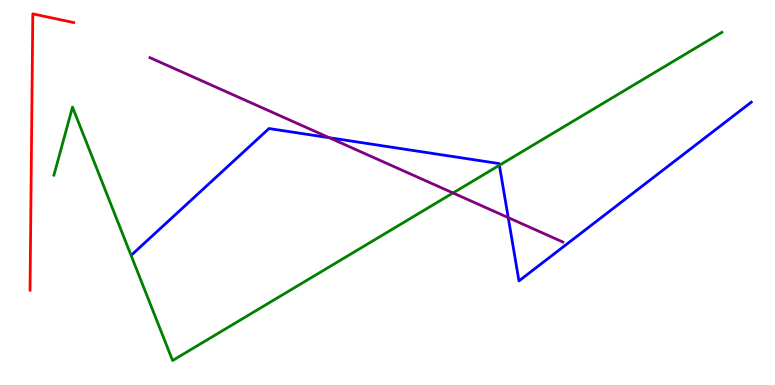[{'lines': ['blue', 'red'], 'intersections': []}, {'lines': ['green', 'red'], 'intersections': []}, {'lines': ['purple', 'red'], 'intersections': []}, {'lines': ['blue', 'green'], 'intersections': [{'x': 6.44, 'y': 5.71}]}, {'lines': ['blue', 'purple'], 'intersections': [{'x': 4.25, 'y': 6.42}, {'x': 6.56, 'y': 4.35}]}, {'lines': ['green', 'purple'], 'intersections': [{'x': 5.85, 'y': 4.99}]}]